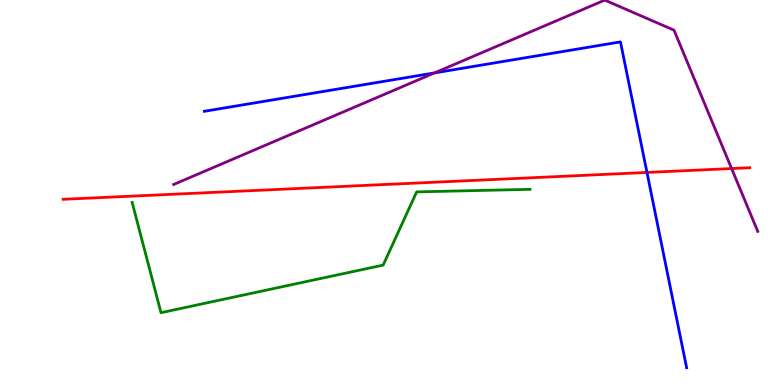[{'lines': ['blue', 'red'], 'intersections': [{'x': 8.35, 'y': 5.52}]}, {'lines': ['green', 'red'], 'intersections': []}, {'lines': ['purple', 'red'], 'intersections': [{'x': 9.44, 'y': 5.62}]}, {'lines': ['blue', 'green'], 'intersections': []}, {'lines': ['blue', 'purple'], 'intersections': [{'x': 5.61, 'y': 8.11}]}, {'lines': ['green', 'purple'], 'intersections': []}]